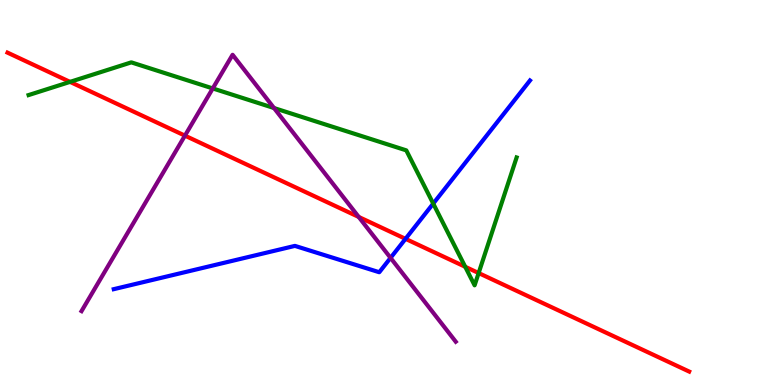[{'lines': ['blue', 'red'], 'intersections': [{'x': 5.23, 'y': 3.8}]}, {'lines': ['green', 'red'], 'intersections': [{'x': 0.904, 'y': 7.87}, {'x': 6.0, 'y': 3.07}, {'x': 6.18, 'y': 2.91}]}, {'lines': ['purple', 'red'], 'intersections': [{'x': 2.39, 'y': 6.48}, {'x': 4.63, 'y': 4.36}]}, {'lines': ['blue', 'green'], 'intersections': [{'x': 5.59, 'y': 4.71}]}, {'lines': ['blue', 'purple'], 'intersections': [{'x': 5.04, 'y': 3.3}]}, {'lines': ['green', 'purple'], 'intersections': [{'x': 2.75, 'y': 7.7}, {'x': 3.54, 'y': 7.19}]}]